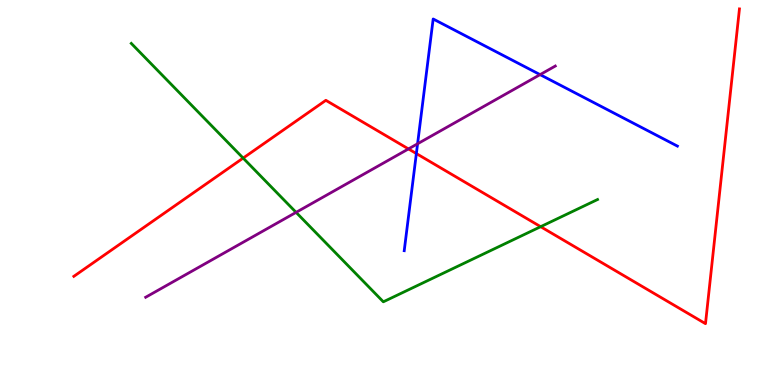[{'lines': ['blue', 'red'], 'intersections': [{'x': 5.37, 'y': 6.01}]}, {'lines': ['green', 'red'], 'intersections': [{'x': 3.14, 'y': 5.89}, {'x': 6.98, 'y': 4.11}]}, {'lines': ['purple', 'red'], 'intersections': [{'x': 5.27, 'y': 6.13}]}, {'lines': ['blue', 'green'], 'intersections': []}, {'lines': ['blue', 'purple'], 'intersections': [{'x': 5.39, 'y': 6.27}, {'x': 6.97, 'y': 8.06}]}, {'lines': ['green', 'purple'], 'intersections': [{'x': 3.82, 'y': 4.48}]}]